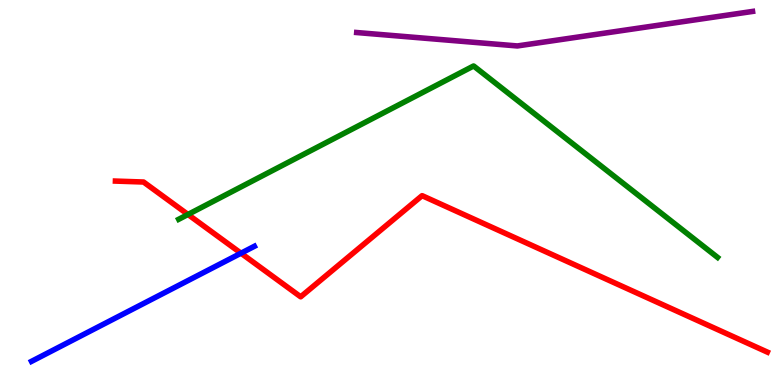[{'lines': ['blue', 'red'], 'intersections': [{'x': 3.11, 'y': 3.42}]}, {'lines': ['green', 'red'], 'intersections': [{'x': 2.43, 'y': 4.43}]}, {'lines': ['purple', 'red'], 'intersections': []}, {'lines': ['blue', 'green'], 'intersections': []}, {'lines': ['blue', 'purple'], 'intersections': []}, {'lines': ['green', 'purple'], 'intersections': []}]